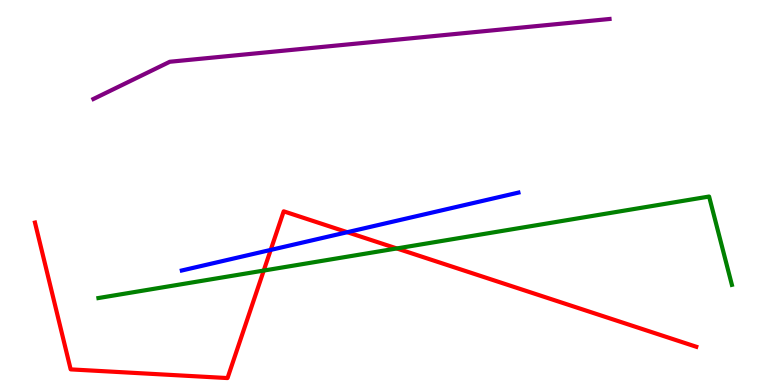[{'lines': ['blue', 'red'], 'intersections': [{'x': 3.49, 'y': 3.51}, {'x': 4.48, 'y': 3.97}]}, {'lines': ['green', 'red'], 'intersections': [{'x': 3.4, 'y': 2.97}, {'x': 5.12, 'y': 3.55}]}, {'lines': ['purple', 'red'], 'intersections': []}, {'lines': ['blue', 'green'], 'intersections': []}, {'lines': ['blue', 'purple'], 'intersections': []}, {'lines': ['green', 'purple'], 'intersections': []}]